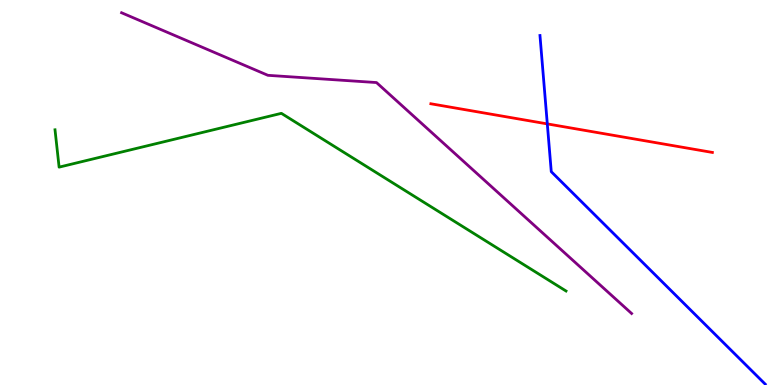[{'lines': ['blue', 'red'], 'intersections': [{'x': 7.06, 'y': 6.78}]}, {'lines': ['green', 'red'], 'intersections': []}, {'lines': ['purple', 'red'], 'intersections': []}, {'lines': ['blue', 'green'], 'intersections': []}, {'lines': ['blue', 'purple'], 'intersections': []}, {'lines': ['green', 'purple'], 'intersections': []}]